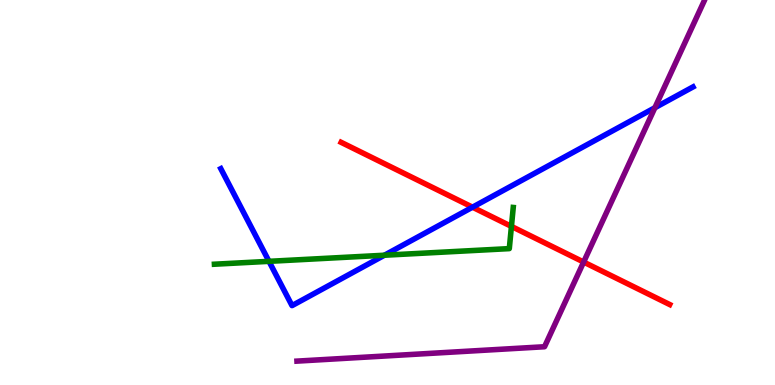[{'lines': ['blue', 'red'], 'intersections': [{'x': 6.1, 'y': 4.62}]}, {'lines': ['green', 'red'], 'intersections': [{'x': 6.6, 'y': 4.12}]}, {'lines': ['purple', 'red'], 'intersections': [{'x': 7.53, 'y': 3.19}]}, {'lines': ['blue', 'green'], 'intersections': [{'x': 3.47, 'y': 3.21}, {'x': 4.96, 'y': 3.37}]}, {'lines': ['blue', 'purple'], 'intersections': [{'x': 8.45, 'y': 7.2}]}, {'lines': ['green', 'purple'], 'intersections': []}]